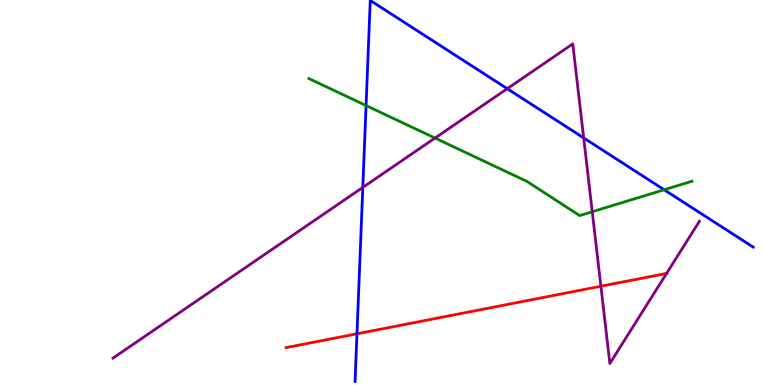[{'lines': ['blue', 'red'], 'intersections': [{'x': 4.61, 'y': 1.33}]}, {'lines': ['green', 'red'], 'intersections': []}, {'lines': ['purple', 'red'], 'intersections': [{'x': 7.75, 'y': 2.57}, {'x': 8.6, 'y': 2.9}]}, {'lines': ['blue', 'green'], 'intersections': [{'x': 4.72, 'y': 7.26}, {'x': 8.57, 'y': 5.07}]}, {'lines': ['blue', 'purple'], 'intersections': [{'x': 4.68, 'y': 5.13}, {'x': 6.55, 'y': 7.7}, {'x': 7.53, 'y': 6.42}]}, {'lines': ['green', 'purple'], 'intersections': [{'x': 5.61, 'y': 6.41}, {'x': 7.64, 'y': 4.5}]}]